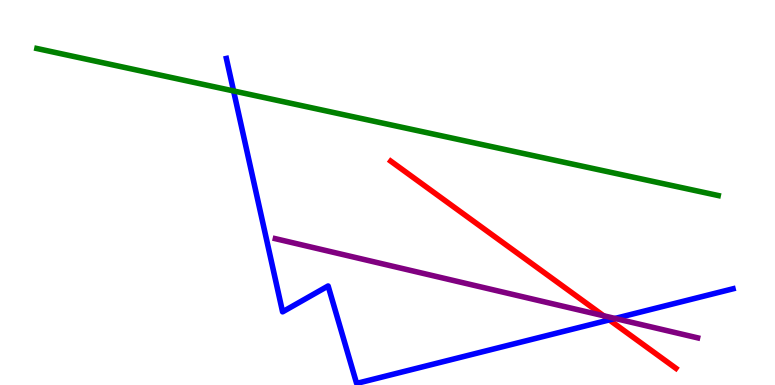[{'lines': ['blue', 'red'], 'intersections': [{'x': 7.86, 'y': 1.69}]}, {'lines': ['green', 'red'], 'intersections': []}, {'lines': ['purple', 'red'], 'intersections': [{'x': 7.79, 'y': 1.8}]}, {'lines': ['blue', 'green'], 'intersections': [{'x': 3.01, 'y': 7.64}]}, {'lines': ['blue', 'purple'], 'intersections': [{'x': 7.94, 'y': 1.73}]}, {'lines': ['green', 'purple'], 'intersections': []}]